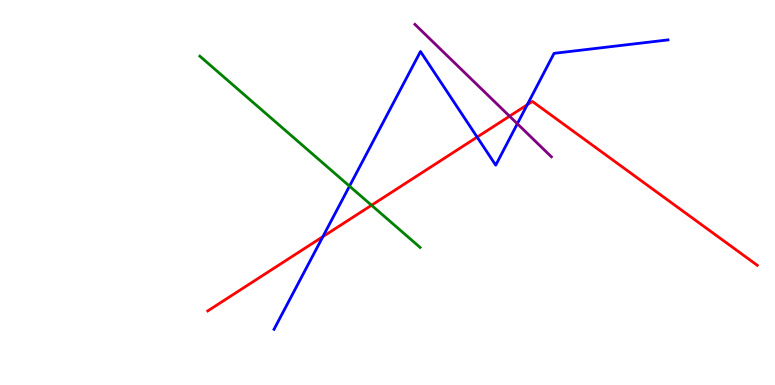[{'lines': ['blue', 'red'], 'intersections': [{'x': 4.17, 'y': 3.85}, {'x': 6.16, 'y': 6.44}, {'x': 6.8, 'y': 7.28}]}, {'lines': ['green', 'red'], 'intersections': [{'x': 4.79, 'y': 4.67}]}, {'lines': ['purple', 'red'], 'intersections': [{'x': 6.57, 'y': 6.98}]}, {'lines': ['blue', 'green'], 'intersections': [{'x': 4.51, 'y': 5.17}]}, {'lines': ['blue', 'purple'], 'intersections': [{'x': 6.68, 'y': 6.79}]}, {'lines': ['green', 'purple'], 'intersections': []}]